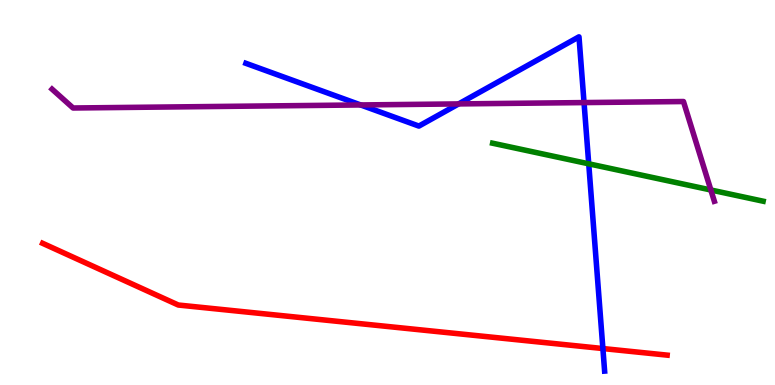[{'lines': ['blue', 'red'], 'intersections': [{'x': 7.78, 'y': 0.947}]}, {'lines': ['green', 'red'], 'intersections': []}, {'lines': ['purple', 'red'], 'intersections': []}, {'lines': ['blue', 'green'], 'intersections': [{'x': 7.6, 'y': 5.75}]}, {'lines': ['blue', 'purple'], 'intersections': [{'x': 4.65, 'y': 7.27}, {'x': 5.92, 'y': 7.3}, {'x': 7.54, 'y': 7.34}]}, {'lines': ['green', 'purple'], 'intersections': [{'x': 9.17, 'y': 5.07}]}]